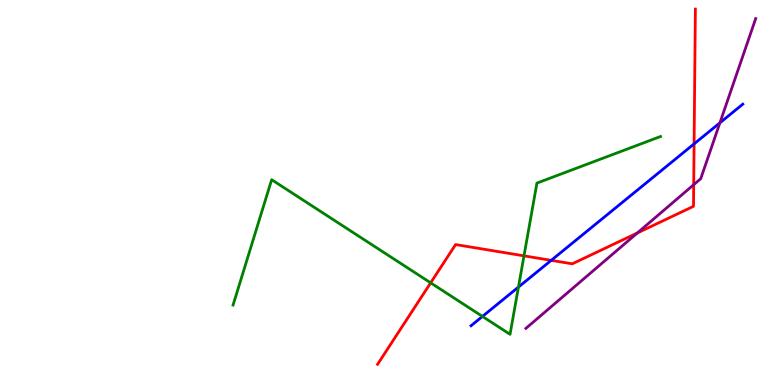[{'lines': ['blue', 'red'], 'intersections': [{'x': 7.11, 'y': 3.24}, {'x': 8.96, 'y': 6.26}]}, {'lines': ['green', 'red'], 'intersections': [{'x': 5.56, 'y': 2.65}, {'x': 6.76, 'y': 3.35}]}, {'lines': ['purple', 'red'], 'intersections': [{'x': 8.22, 'y': 3.95}, {'x': 8.95, 'y': 5.2}]}, {'lines': ['blue', 'green'], 'intersections': [{'x': 6.23, 'y': 1.78}, {'x': 6.69, 'y': 2.54}]}, {'lines': ['blue', 'purple'], 'intersections': [{'x': 9.29, 'y': 6.81}]}, {'lines': ['green', 'purple'], 'intersections': []}]